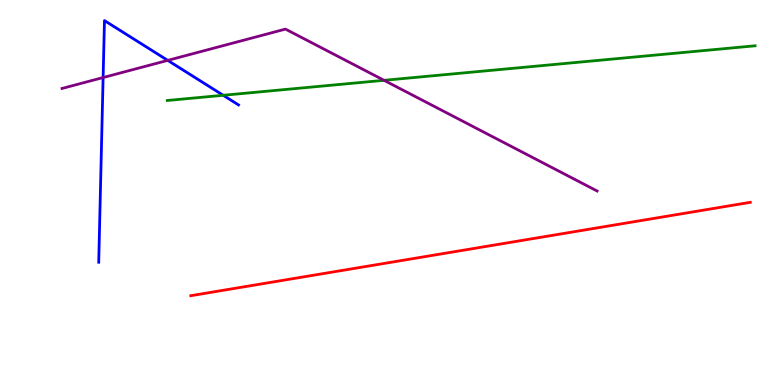[{'lines': ['blue', 'red'], 'intersections': []}, {'lines': ['green', 'red'], 'intersections': []}, {'lines': ['purple', 'red'], 'intersections': []}, {'lines': ['blue', 'green'], 'intersections': [{'x': 2.88, 'y': 7.53}]}, {'lines': ['blue', 'purple'], 'intersections': [{'x': 1.33, 'y': 7.99}, {'x': 2.16, 'y': 8.43}]}, {'lines': ['green', 'purple'], 'intersections': [{'x': 4.96, 'y': 7.91}]}]